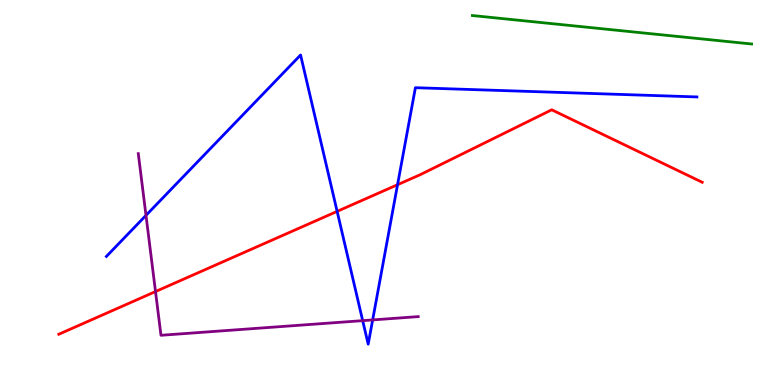[{'lines': ['blue', 'red'], 'intersections': [{'x': 4.35, 'y': 4.51}, {'x': 5.13, 'y': 5.2}]}, {'lines': ['green', 'red'], 'intersections': []}, {'lines': ['purple', 'red'], 'intersections': [{'x': 2.01, 'y': 2.43}]}, {'lines': ['blue', 'green'], 'intersections': []}, {'lines': ['blue', 'purple'], 'intersections': [{'x': 1.88, 'y': 4.41}, {'x': 4.68, 'y': 1.67}, {'x': 4.81, 'y': 1.69}]}, {'lines': ['green', 'purple'], 'intersections': []}]